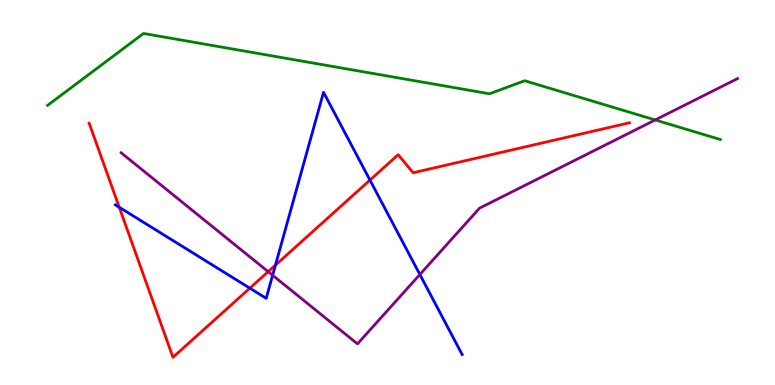[{'lines': ['blue', 'red'], 'intersections': [{'x': 1.54, 'y': 4.62}, {'x': 3.22, 'y': 2.52}, {'x': 3.55, 'y': 3.11}, {'x': 4.77, 'y': 5.32}]}, {'lines': ['green', 'red'], 'intersections': []}, {'lines': ['purple', 'red'], 'intersections': [{'x': 3.46, 'y': 2.94}]}, {'lines': ['blue', 'green'], 'intersections': []}, {'lines': ['blue', 'purple'], 'intersections': [{'x': 3.52, 'y': 2.85}, {'x': 5.42, 'y': 2.87}]}, {'lines': ['green', 'purple'], 'intersections': [{'x': 8.45, 'y': 6.88}]}]